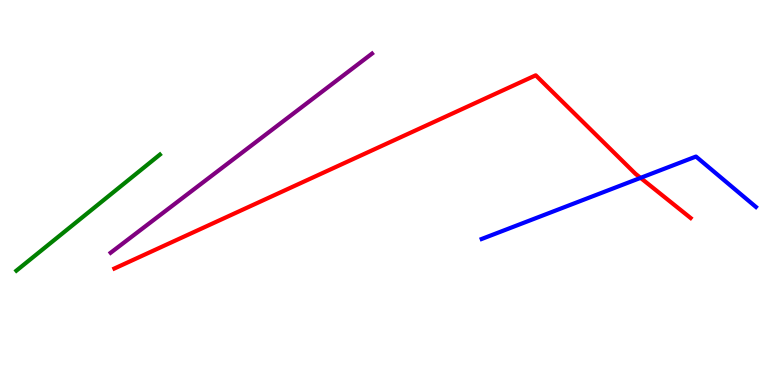[{'lines': ['blue', 'red'], 'intersections': [{'x': 8.27, 'y': 5.38}]}, {'lines': ['green', 'red'], 'intersections': []}, {'lines': ['purple', 'red'], 'intersections': []}, {'lines': ['blue', 'green'], 'intersections': []}, {'lines': ['blue', 'purple'], 'intersections': []}, {'lines': ['green', 'purple'], 'intersections': []}]